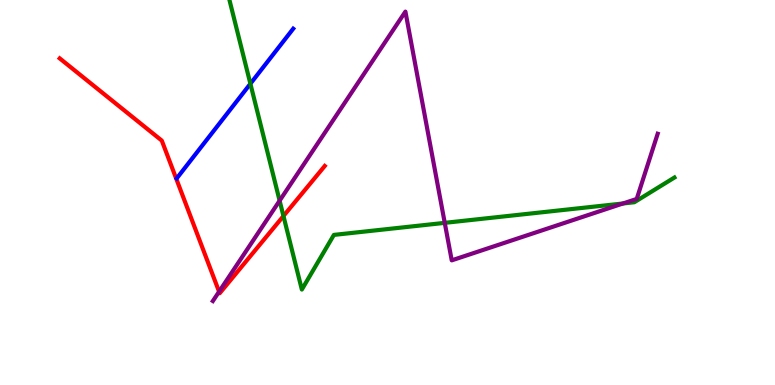[{'lines': ['blue', 'red'], 'intersections': []}, {'lines': ['green', 'red'], 'intersections': [{'x': 3.66, 'y': 4.39}]}, {'lines': ['purple', 'red'], 'intersections': [{'x': 2.83, 'y': 2.42}]}, {'lines': ['blue', 'green'], 'intersections': [{'x': 3.23, 'y': 7.82}]}, {'lines': ['blue', 'purple'], 'intersections': []}, {'lines': ['green', 'purple'], 'intersections': [{'x': 3.61, 'y': 4.79}, {'x': 5.74, 'y': 4.21}, {'x': 8.04, 'y': 4.71}]}]